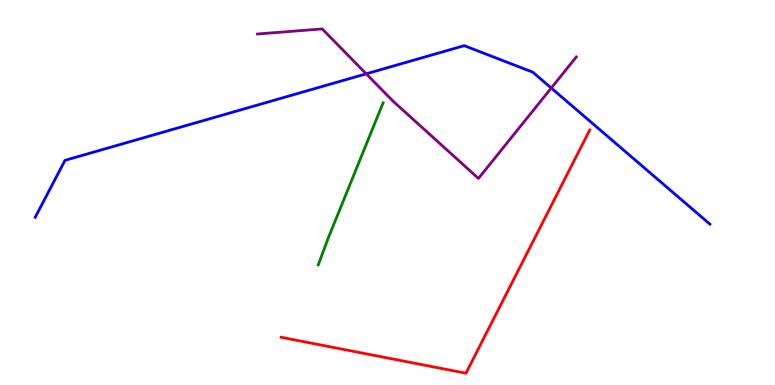[{'lines': ['blue', 'red'], 'intersections': []}, {'lines': ['green', 'red'], 'intersections': []}, {'lines': ['purple', 'red'], 'intersections': []}, {'lines': ['blue', 'green'], 'intersections': []}, {'lines': ['blue', 'purple'], 'intersections': [{'x': 4.73, 'y': 8.08}, {'x': 7.11, 'y': 7.71}]}, {'lines': ['green', 'purple'], 'intersections': []}]